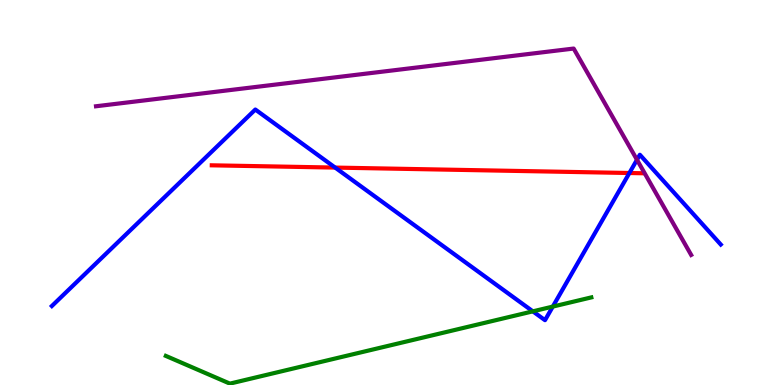[{'lines': ['blue', 'red'], 'intersections': [{'x': 4.32, 'y': 5.65}, {'x': 8.12, 'y': 5.51}]}, {'lines': ['green', 'red'], 'intersections': []}, {'lines': ['purple', 'red'], 'intersections': []}, {'lines': ['blue', 'green'], 'intersections': [{'x': 6.88, 'y': 1.91}, {'x': 7.13, 'y': 2.04}]}, {'lines': ['blue', 'purple'], 'intersections': [{'x': 8.22, 'y': 5.85}]}, {'lines': ['green', 'purple'], 'intersections': []}]